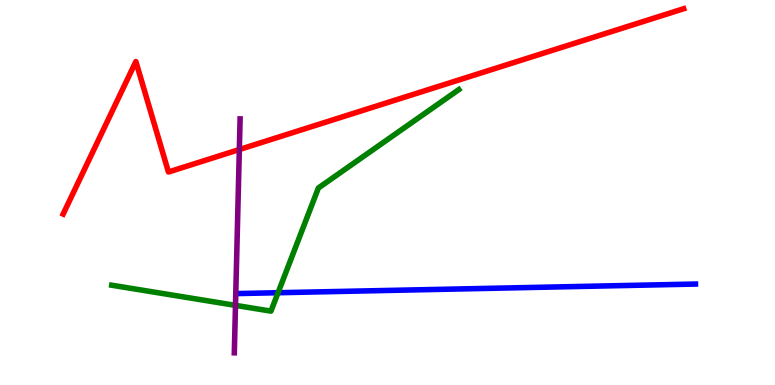[{'lines': ['blue', 'red'], 'intersections': []}, {'lines': ['green', 'red'], 'intersections': []}, {'lines': ['purple', 'red'], 'intersections': [{'x': 3.09, 'y': 6.12}]}, {'lines': ['blue', 'green'], 'intersections': [{'x': 3.59, 'y': 2.4}]}, {'lines': ['blue', 'purple'], 'intersections': []}, {'lines': ['green', 'purple'], 'intersections': [{'x': 3.04, 'y': 2.07}]}]